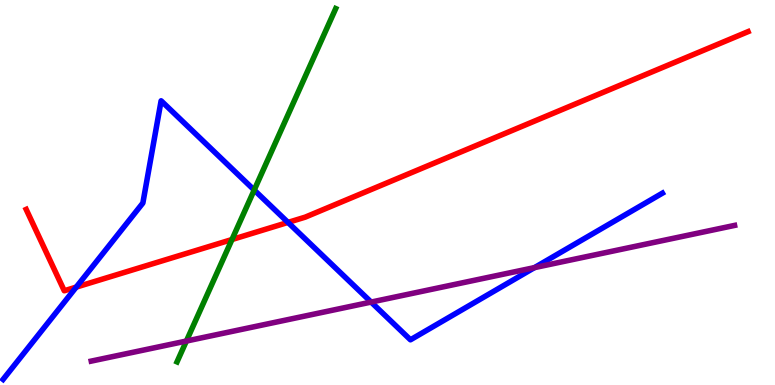[{'lines': ['blue', 'red'], 'intersections': [{'x': 0.984, 'y': 2.54}, {'x': 3.72, 'y': 4.22}]}, {'lines': ['green', 'red'], 'intersections': [{'x': 2.99, 'y': 3.78}]}, {'lines': ['purple', 'red'], 'intersections': []}, {'lines': ['blue', 'green'], 'intersections': [{'x': 3.28, 'y': 5.06}]}, {'lines': ['blue', 'purple'], 'intersections': [{'x': 4.79, 'y': 2.15}, {'x': 6.9, 'y': 3.05}]}, {'lines': ['green', 'purple'], 'intersections': [{'x': 2.4, 'y': 1.14}]}]